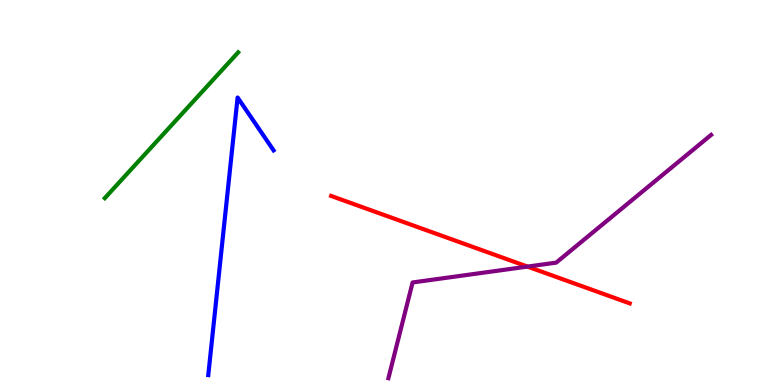[{'lines': ['blue', 'red'], 'intersections': []}, {'lines': ['green', 'red'], 'intersections': []}, {'lines': ['purple', 'red'], 'intersections': [{'x': 6.81, 'y': 3.08}]}, {'lines': ['blue', 'green'], 'intersections': []}, {'lines': ['blue', 'purple'], 'intersections': []}, {'lines': ['green', 'purple'], 'intersections': []}]